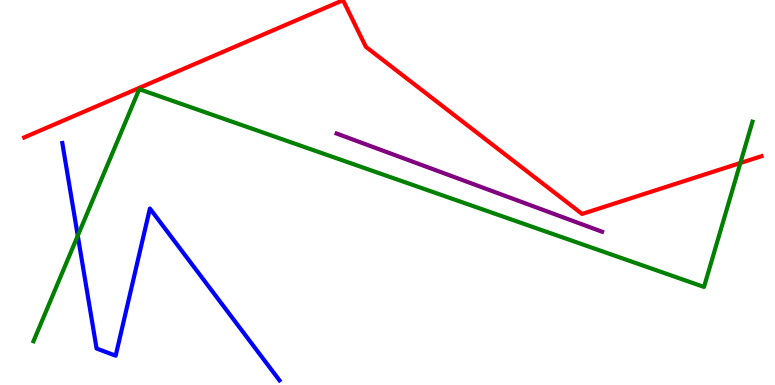[{'lines': ['blue', 'red'], 'intersections': []}, {'lines': ['green', 'red'], 'intersections': [{'x': 9.55, 'y': 5.77}]}, {'lines': ['purple', 'red'], 'intersections': []}, {'lines': ['blue', 'green'], 'intersections': [{'x': 1.0, 'y': 3.88}]}, {'lines': ['blue', 'purple'], 'intersections': []}, {'lines': ['green', 'purple'], 'intersections': []}]